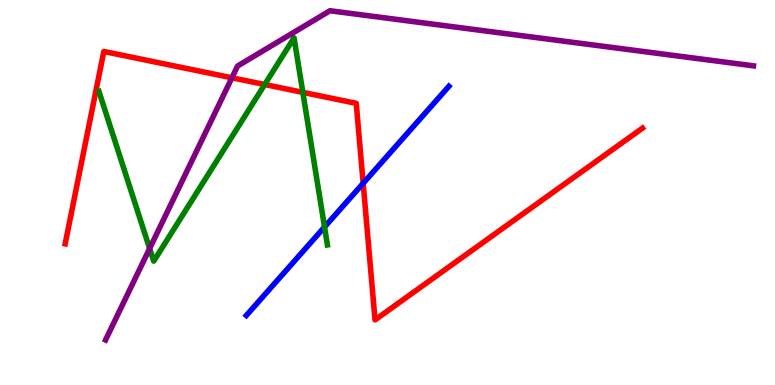[{'lines': ['blue', 'red'], 'intersections': [{'x': 4.69, 'y': 5.24}]}, {'lines': ['green', 'red'], 'intersections': [{'x': 3.42, 'y': 7.8}, {'x': 3.91, 'y': 7.6}]}, {'lines': ['purple', 'red'], 'intersections': [{'x': 2.99, 'y': 7.98}]}, {'lines': ['blue', 'green'], 'intersections': [{'x': 4.19, 'y': 4.1}]}, {'lines': ['blue', 'purple'], 'intersections': []}, {'lines': ['green', 'purple'], 'intersections': [{'x': 1.93, 'y': 3.55}]}]